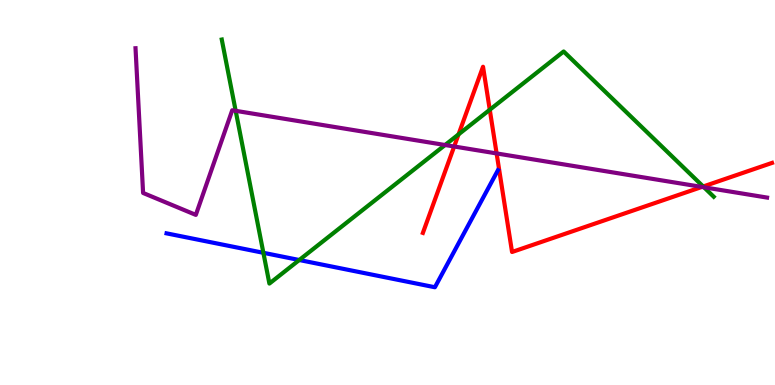[{'lines': ['blue', 'red'], 'intersections': []}, {'lines': ['green', 'red'], 'intersections': [{'x': 5.92, 'y': 6.51}, {'x': 6.32, 'y': 7.15}, {'x': 9.07, 'y': 5.16}]}, {'lines': ['purple', 'red'], 'intersections': [{'x': 5.86, 'y': 6.19}, {'x': 6.41, 'y': 6.01}, {'x': 9.06, 'y': 5.14}]}, {'lines': ['blue', 'green'], 'intersections': [{'x': 3.4, 'y': 3.43}, {'x': 3.86, 'y': 3.25}]}, {'lines': ['blue', 'purple'], 'intersections': []}, {'lines': ['green', 'purple'], 'intersections': [{'x': 3.04, 'y': 7.12}, {'x': 5.74, 'y': 6.23}, {'x': 9.08, 'y': 5.14}]}]